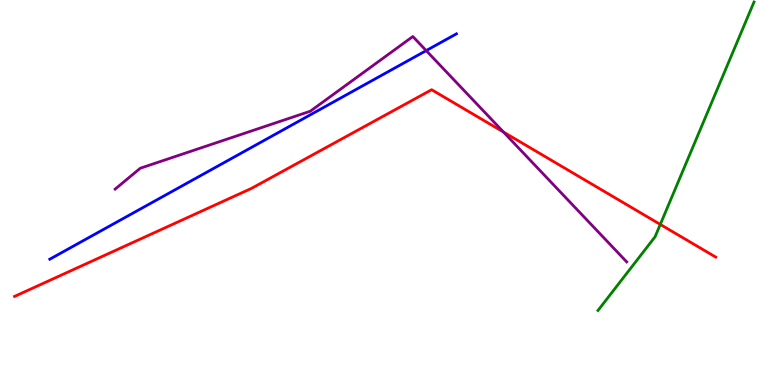[{'lines': ['blue', 'red'], 'intersections': []}, {'lines': ['green', 'red'], 'intersections': [{'x': 8.52, 'y': 4.17}]}, {'lines': ['purple', 'red'], 'intersections': [{'x': 6.5, 'y': 6.57}]}, {'lines': ['blue', 'green'], 'intersections': []}, {'lines': ['blue', 'purple'], 'intersections': [{'x': 5.5, 'y': 8.69}]}, {'lines': ['green', 'purple'], 'intersections': []}]